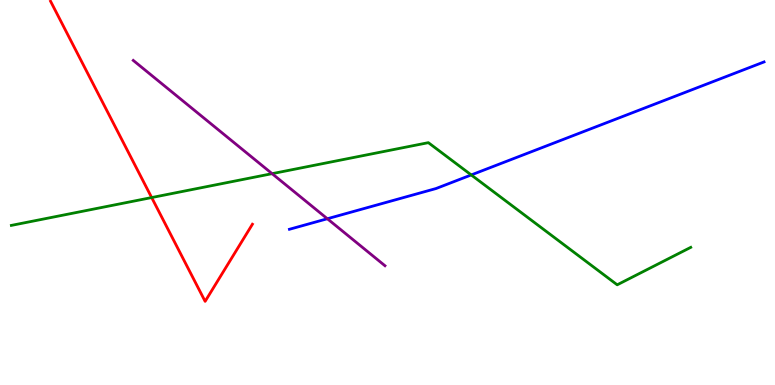[{'lines': ['blue', 'red'], 'intersections': []}, {'lines': ['green', 'red'], 'intersections': [{'x': 1.96, 'y': 4.87}]}, {'lines': ['purple', 'red'], 'intersections': []}, {'lines': ['blue', 'green'], 'intersections': [{'x': 6.08, 'y': 5.46}]}, {'lines': ['blue', 'purple'], 'intersections': [{'x': 4.22, 'y': 4.32}]}, {'lines': ['green', 'purple'], 'intersections': [{'x': 3.51, 'y': 5.49}]}]